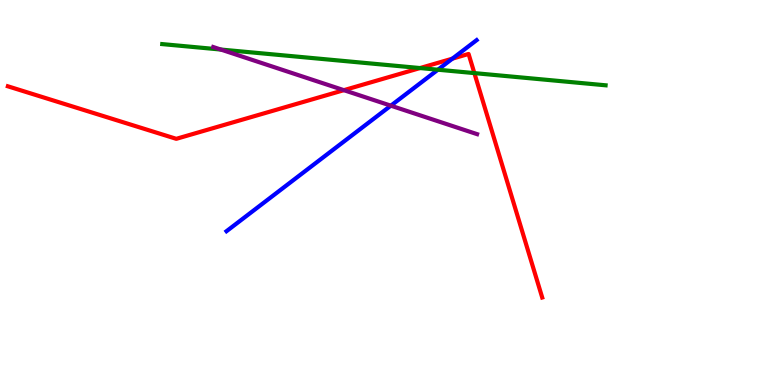[{'lines': ['blue', 'red'], 'intersections': [{'x': 5.84, 'y': 8.48}]}, {'lines': ['green', 'red'], 'intersections': [{'x': 5.42, 'y': 8.23}, {'x': 6.12, 'y': 8.1}]}, {'lines': ['purple', 'red'], 'intersections': [{'x': 4.44, 'y': 7.66}]}, {'lines': ['blue', 'green'], 'intersections': [{'x': 5.65, 'y': 8.19}]}, {'lines': ['blue', 'purple'], 'intersections': [{'x': 5.04, 'y': 7.26}]}, {'lines': ['green', 'purple'], 'intersections': [{'x': 2.85, 'y': 8.71}]}]